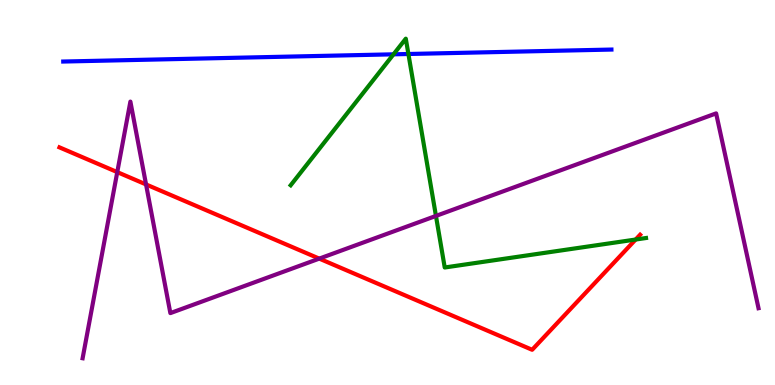[{'lines': ['blue', 'red'], 'intersections': []}, {'lines': ['green', 'red'], 'intersections': [{'x': 8.2, 'y': 3.78}]}, {'lines': ['purple', 'red'], 'intersections': [{'x': 1.51, 'y': 5.53}, {'x': 1.88, 'y': 5.21}, {'x': 4.12, 'y': 3.28}]}, {'lines': ['blue', 'green'], 'intersections': [{'x': 5.08, 'y': 8.59}, {'x': 5.27, 'y': 8.6}]}, {'lines': ['blue', 'purple'], 'intersections': []}, {'lines': ['green', 'purple'], 'intersections': [{'x': 5.63, 'y': 4.39}]}]